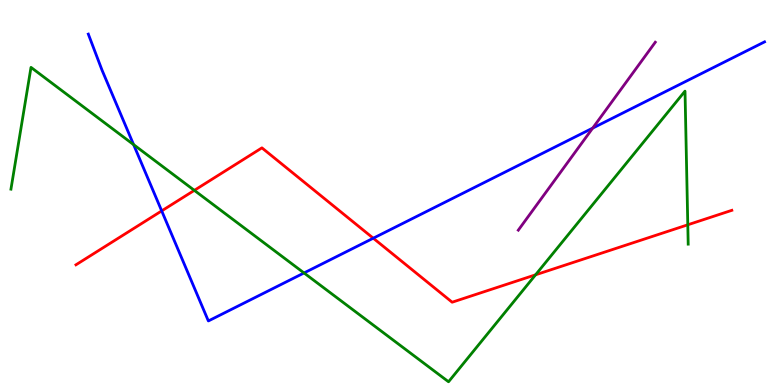[{'lines': ['blue', 'red'], 'intersections': [{'x': 2.09, 'y': 4.52}, {'x': 4.82, 'y': 3.81}]}, {'lines': ['green', 'red'], 'intersections': [{'x': 2.51, 'y': 5.06}, {'x': 6.91, 'y': 2.86}, {'x': 8.87, 'y': 4.16}]}, {'lines': ['purple', 'red'], 'intersections': []}, {'lines': ['blue', 'green'], 'intersections': [{'x': 1.72, 'y': 6.24}, {'x': 3.92, 'y': 2.91}]}, {'lines': ['blue', 'purple'], 'intersections': [{'x': 7.65, 'y': 6.67}]}, {'lines': ['green', 'purple'], 'intersections': []}]